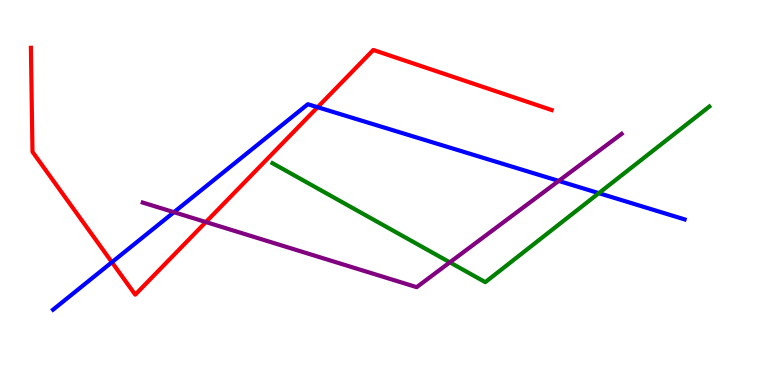[{'lines': ['blue', 'red'], 'intersections': [{'x': 1.44, 'y': 3.19}, {'x': 4.1, 'y': 7.22}]}, {'lines': ['green', 'red'], 'intersections': []}, {'lines': ['purple', 'red'], 'intersections': [{'x': 2.66, 'y': 4.23}]}, {'lines': ['blue', 'green'], 'intersections': [{'x': 7.73, 'y': 4.98}]}, {'lines': ['blue', 'purple'], 'intersections': [{'x': 2.24, 'y': 4.49}, {'x': 7.21, 'y': 5.3}]}, {'lines': ['green', 'purple'], 'intersections': [{'x': 5.8, 'y': 3.19}]}]